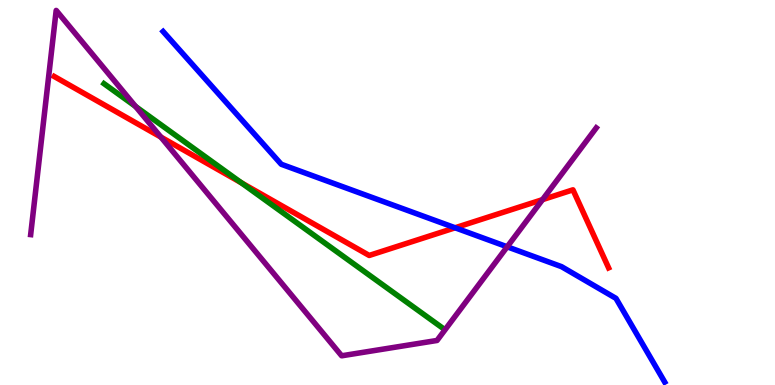[{'lines': ['blue', 'red'], 'intersections': [{'x': 5.87, 'y': 4.08}]}, {'lines': ['green', 'red'], 'intersections': [{'x': 3.11, 'y': 5.25}]}, {'lines': ['purple', 'red'], 'intersections': [{'x': 2.08, 'y': 6.44}, {'x': 7.0, 'y': 4.81}]}, {'lines': ['blue', 'green'], 'intersections': []}, {'lines': ['blue', 'purple'], 'intersections': [{'x': 6.54, 'y': 3.59}]}, {'lines': ['green', 'purple'], 'intersections': [{'x': 1.75, 'y': 7.23}]}]